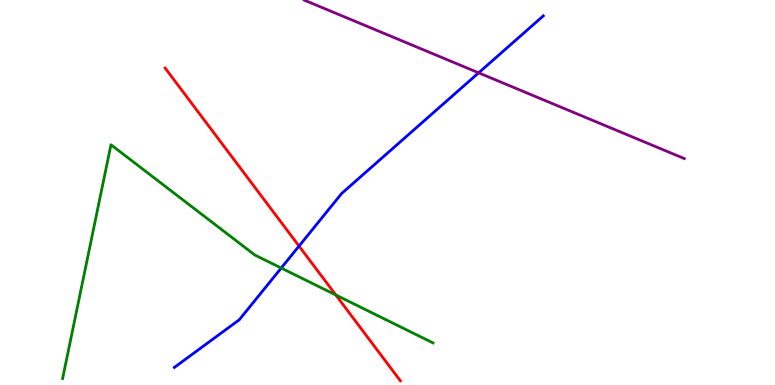[{'lines': ['blue', 'red'], 'intersections': [{'x': 3.86, 'y': 3.61}]}, {'lines': ['green', 'red'], 'intersections': [{'x': 4.33, 'y': 2.34}]}, {'lines': ['purple', 'red'], 'intersections': []}, {'lines': ['blue', 'green'], 'intersections': [{'x': 3.63, 'y': 3.04}]}, {'lines': ['blue', 'purple'], 'intersections': [{'x': 6.18, 'y': 8.11}]}, {'lines': ['green', 'purple'], 'intersections': []}]